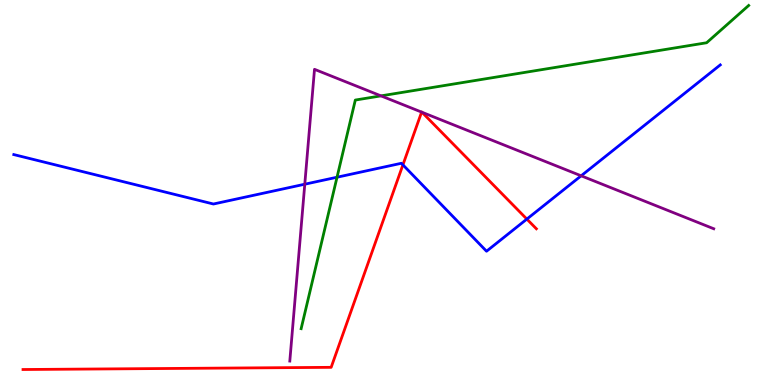[{'lines': ['blue', 'red'], 'intersections': [{'x': 5.2, 'y': 5.72}, {'x': 6.8, 'y': 4.31}]}, {'lines': ['green', 'red'], 'intersections': []}, {'lines': ['purple', 'red'], 'intersections': [{'x': 5.44, 'y': 7.09}, {'x': 5.44, 'y': 7.08}]}, {'lines': ['blue', 'green'], 'intersections': [{'x': 4.35, 'y': 5.4}]}, {'lines': ['blue', 'purple'], 'intersections': [{'x': 3.93, 'y': 5.22}, {'x': 7.5, 'y': 5.43}]}, {'lines': ['green', 'purple'], 'intersections': [{'x': 4.92, 'y': 7.51}]}]